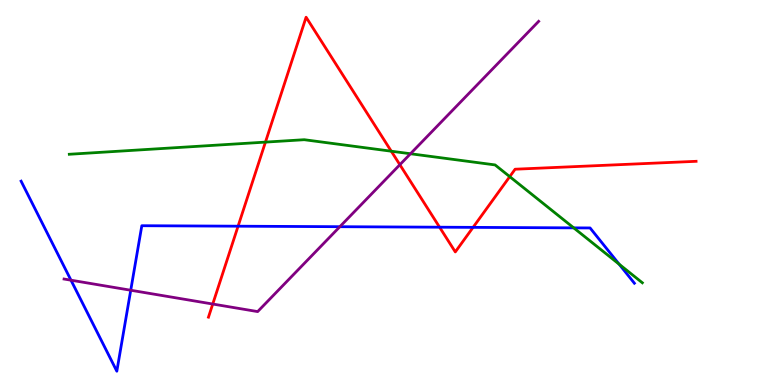[{'lines': ['blue', 'red'], 'intersections': [{'x': 3.07, 'y': 4.12}, {'x': 5.67, 'y': 4.1}, {'x': 6.1, 'y': 4.09}]}, {'lines': ['green', 'red'], 'intersections': [{'x': 3.43, 'y': 6.31}, {'x': 5.05, 'y': 6.07}, {'x': 6.58, 'y': 5.41}]}, {'lines': ['purple', 'red'], 'intersections': [{'x': 2.75, 'y': 2.1}, {'x': 5.16, 'y': 5.72}]}, {'lines': ['blue', 'green'], 'intersections': [{'x': 7.4, 'y': 4.08}, {'x': 7.99, 'y': 3.14}]}, {'lines': ['blue', 'purple'], 'intersections': [{'x': 0.916, 'y': 2.72}, {'x': 1.69, 'y': 2.46}, {'x': 4.39, 'y': 4.11}]}, {'lines': ['green', 'purple'], 'intersections': [{'x': 5.3, 'y': 6.01}]}]